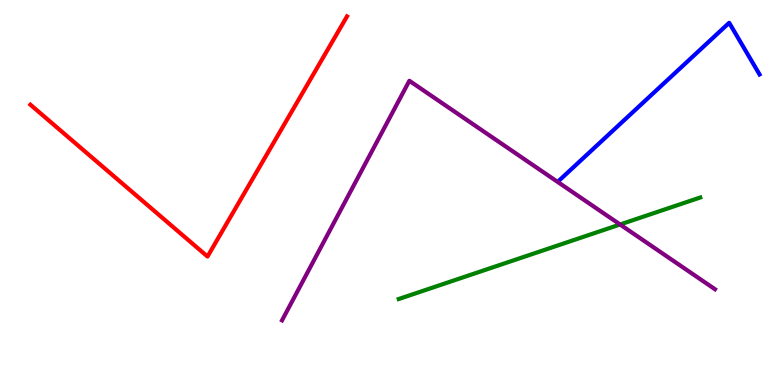[{'lines': ['blue', 'red'], 'intersections': []}, {'lines': ['green', 'red'], 'intersections': []}, {'lines': ['purple', 'red'], 'intersections': []}, {'lines': ['blue', 'green'], 'intersections': []}, {'lines': ['blue', 'purple'], 'intersections': []}, {'lines': ['green', 'purple'], 'intersections': [{'x': 8.0, 'y': 4.17}]}]